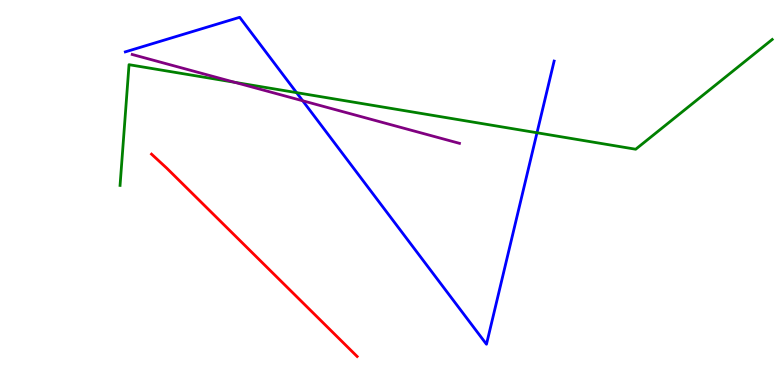[{'lines': ['blue', 'red'], 'intersections': []}, {'lines': ['green', 'red'], 'intersections': []}, {'lines': ['purple', 'red'], 'intersections': []}, {'lines': ['blue', 'green'], 'intersections': [{'x': 3.83, 'y': 7.59}, {'x': 6.93, 'y': 6.55}]}, {'lines': ['blue', 'purple'], 'intersections': [{'x': 3.91, 'y': 7.38}]}, {'lines': ['green', 'purple'], 'intersections': [{'x': 3.03, 'y': 7.86}]}]